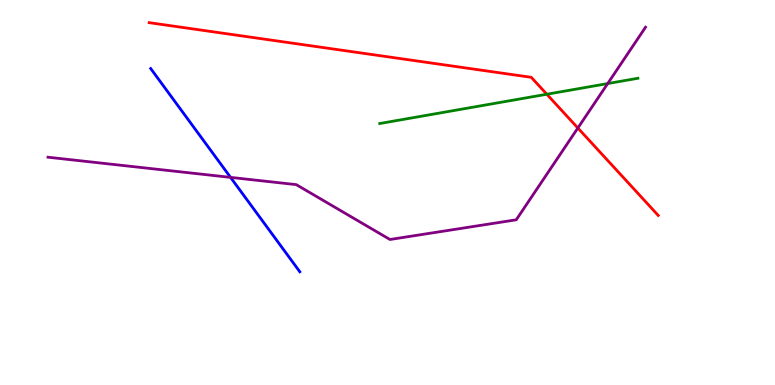[{'lines': ['blue', 'red'], 'intersections': []}, {'lines': ['green', 'red'], 'intersections': [{'x': 7.06, 'y': 7.55}]}, {'lines': ['purple', 'red'], 'intersections': [{'x': 7.46, 'y': 6.67}]}, {'lines': ['blue', 'green'], 'intersections': []}, {'lines': ['blue', 'purple'], 'intersections': [{'x': 2.97, 'y': 5.39}]}, {'lines': ['green', 'purple'], 'intersections': [{'x': 7.84, 'y': 7.83}]}]